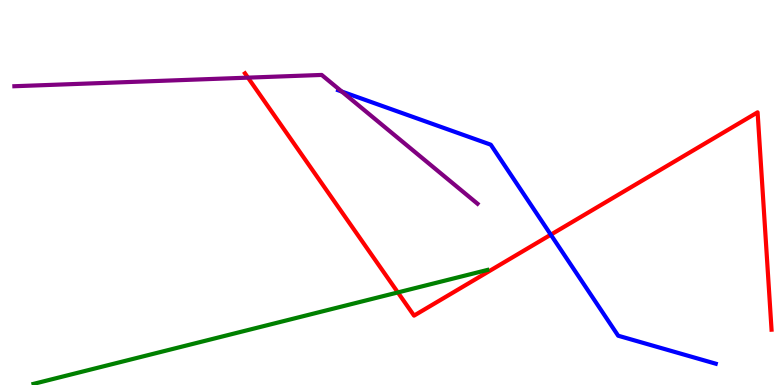[{'lines': ['blue', 'red'], 'intersections': [{'x': 7.11, 'y': 3.9}]}, {'lines': ['green', 'red'], 'intersections': [{'x': 5.13, 'y': 2.4}]}, {'lines': ['purple', 'red'], 'intersections': [{'x': 3.2, 'y': 7.98}]}, {'lines': ['blue', 'green'], 'intersections': []}, {'lines': ['blue', 'purple'], 'intersections': [{'x': 4.41, 'y': 7.62}]}, {'lines': ['green', 'purple'], 'intersections': []}]